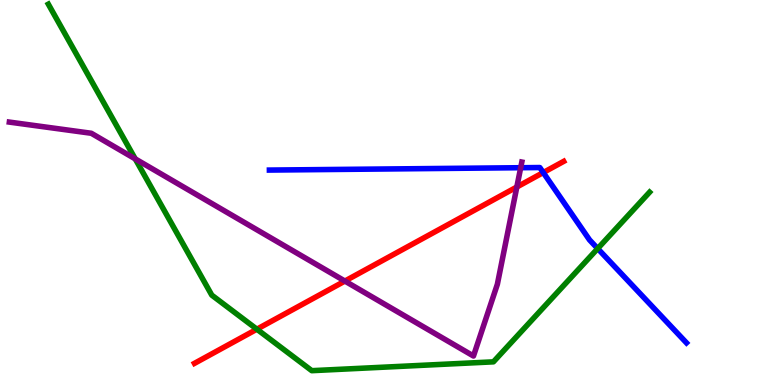[{'lines': ['blue', 'red'], 'intersections': [{'x': 7.01, 'y': 5.52}]}, {'lines': ['green', 'red'], 'intersections': [{'x': 3.31, 'y': 1.45}]}, {'lines': ['purple', 'red'], 'intersections': [{'x': 4.45, 'y': 2.7}, {'x': 6.67, 'y': 5.14}]}, {'lines': ['blue', 'green'], 'intersections': [{'x': 7.71, 'y': 3.54}]}, {'lines': ['blue', 'purple'], 'intersections': [{'x': 6.72, 'y': 5.64}]}, {'lines': ['green', 'purple'], 'intersections': [{'x': 1.75, 'y': 5.87}]}]